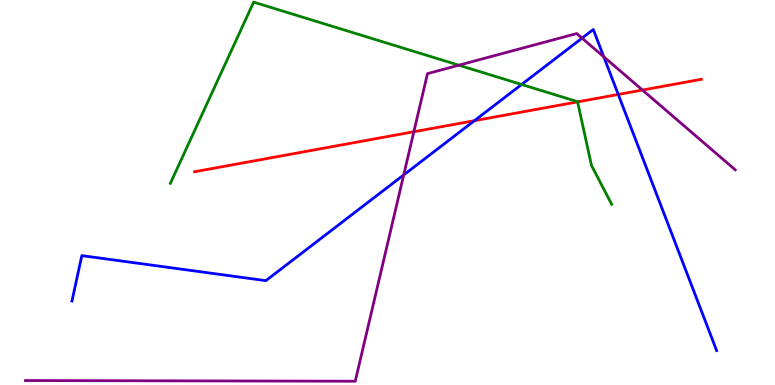[{'lines': ['blue', 'red'], 'intersections': [{'x': 6.12, 'y': 6.87}, {'x': 7.98, 'y': 7.55}]}, {'lines': ['green', 'red'], 'intersections': [{'x': 7.45, 'y': 7.35}]}, {'lines': ['purple', 'red'], 'intersections': [{'x': 5.34, 'y': 6.58}, {'x': 8.29, 'y': 7.66}]}, {'lines': ['blue', 'green'], 'intersections': [{'x': 6.73, 'y': 7.81}]}, {'lines': ['blue', 'purple'], 'intersections': [{'x': 5.21, 'y': 5.46}, {'x': 7.51, 'y': 9.01}, {'x': 7.79, 'y': 8.52}]}, {'lines': ['green', 'purple'], 'intersections': [{'x': 5.92, 'y': 8.31}]}]